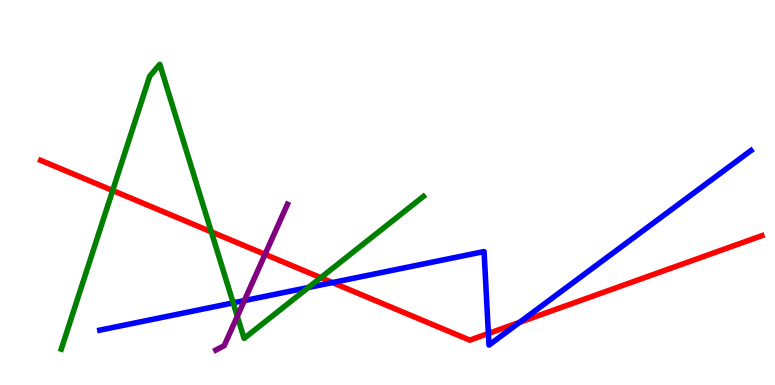[{'lines': ['blue', 'red'], 'intersections': [{'x': 4.29, 'y': 2.66}, {'x': 6.3, 'y': 1.34}, {'x': 6.7, 'y': 1.63}]}, {'lines': ['green', 'red'], 'intersections': [{'x': 1.45, 'y': 5.05}, {'x': 2.73, 'y': 3.98}, {'x': 4.14, 'y': 2.79}]}, {'lines': ['purple', 'red'], 'intersections': [{'x': 3.42, 'y': 3.39}]}, {'lines': ['blue', 'green'], 'intersections': [{'x': 3.01, 'y': 2.13}, {'x': 3.98, 'y': 2.53}]}, {'lines': ['blue', 'purple'], 'intersections': [{'x': 3.15, 'y': 2.19}]}, {'lines': ['green', 'purple'], 'intersections': [{'x': 3.06, 'y': 1.78}]}]